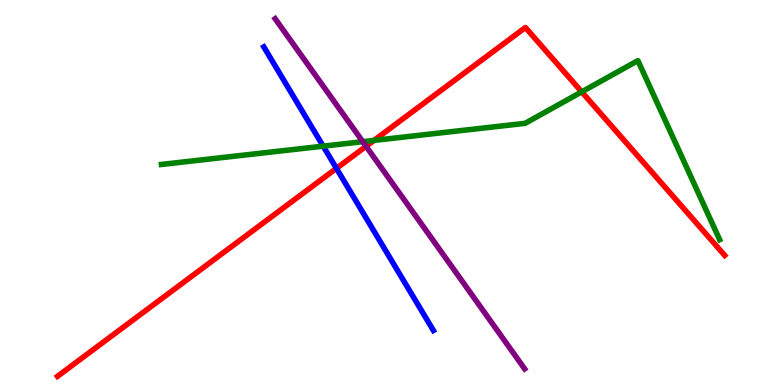[{'lines': ['blue', 'red'], 'intersections': [{'x': 4.34, 'y': 5.63}]}, {'lines': ['green', 'red'], 'intersections': [{'x': 4.83, 'y': 6.35}, {'x': 7.51, 'y': 7.61}]}, {'lines': ['purple', 'red'], 'intersections': [{'x': 4.72, 'y': 6.2}]}, {'lines': ['blue', 'green'], 'intersections': [{'x': 4.17, 'y': 6.2}]}, {'lines': ['blue', 'purple'], 'intersections': []}, {'lines': ['green', 'purple'], 'intersections': [{'x': 4.68, 'y': 6.32}]}]